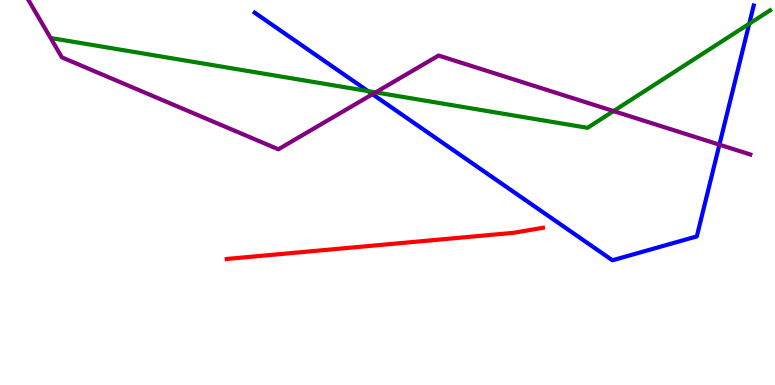[{'lines': ['blue', 'red'], 'intersections': []}, {'lines': ['green', 'red'], 'intersections': []}, {'lines': ['purple', 'red'], 'intersections': []}, {'lines': ['blue', 'green'], 'intersections': [{'x': 4.75, 'y': 7.63}, {'x': 9.67, 'y': 9.38}]}, {'lines': ['blue', 'purple'], 'intersections': [{'x': 4.81, 'y': 7.55}, {'x': 9.28, 'y': 6.24}]}, {'lines': ['green', 'purple'], 'intersections': [{'x': 4.85, 'y': 7.6}, {'x': 7.92, 'y': 7.11}]}]